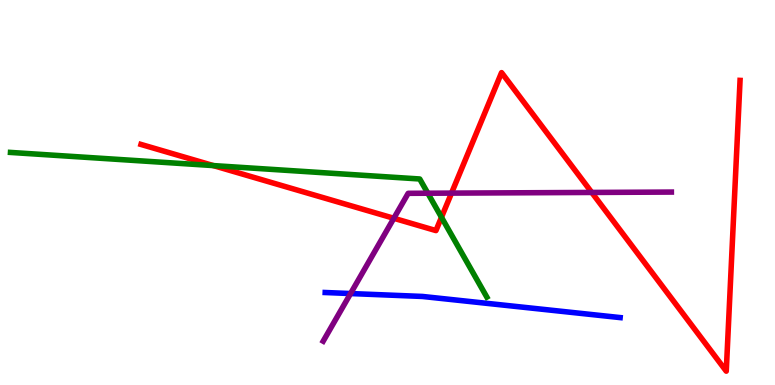[{'lines': ['blue', 'red'], 'intersections': []}, {'lines': ['green', 'red'], 'intersections': [{'x': 2.75, 'y': 5.7}, {'x': 5.7, 'y': 4.36}]}, {'lines': ['purple', 'red'], 'intersections': [{'x': 5.08, 'y': 4.33}, {'x': 5.83, 'y': 4.98}, {'x': 7.64, 'y': 5.0}]}, {'lines': ['blue', 'green'], 'intersections': []}, {'lines': ['blue', 'purple'], 'intersections': [{'x': 4.52, 'y': 2.38}]}, {'lines': ['green', 'purple'], 'intersections': [{'x': 5.52, 'y': 4.98}]}]